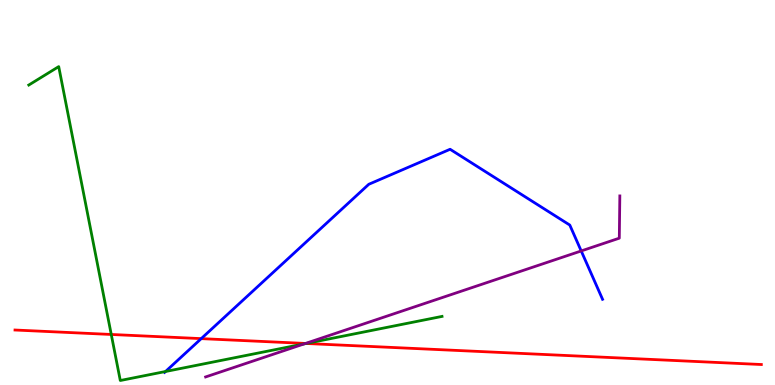[{'lines': ['blue', 'red'], 'intersections': [{'x': 2.6, 'y': 1.2}]}, {'lines': ['green', 'red'], 'intersections': [{'x': 1.44, 'y': 1.31}, {'x': 3.95, 'y': 1.08}]}, {'lines': ['purple', 'red'], 'intersections': [{'x': 3.94, 'y': 1.08}]}, {'lines': ['blue', 'green'], 'intersections': [{'x': 2.14, 'y': 0.351}]}, {'lines': ['blue', 'purple'], 'intersections': [{'x': 7.5, 'y': 3.48}]}, {'lines': ['green', 'purple'], 'intersections': [{'x': 3.93, 'y': 1.07}]}]